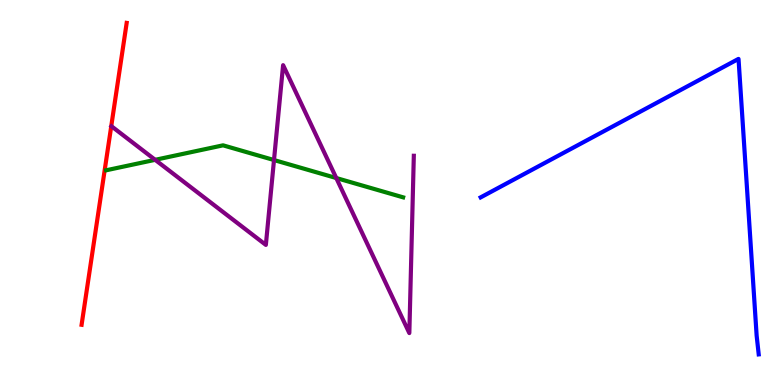[{'lines': ['blue', 'red'], 'intersections': []}, {'lines': ['green', 'red'], 'intersections': []}, {'lines': ['purple', 'red'], 'intersections': []}, {'lines': ['blue', 'green'], 'intersections': []}, {'lines': ['blue', 'purple'], 'intersections': []}, {'lines': ['green', 'purple'], 'intersections': [{'x': 2.0, 'y': 5.85}, {'x': 3.54, 'y': 5.84}, {'x': 4.34, 'y': 5.38}]}]